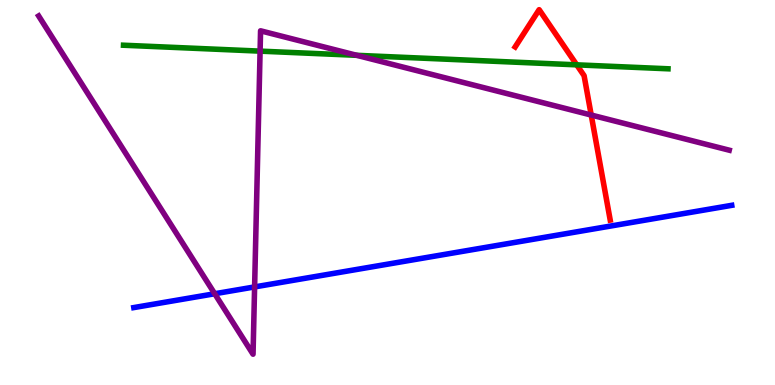[{'lines': ['blue', 'red'], 'intersections': []}, {'lines': ['green', 'red'], 'intersections': [{'x': 7.44, 'y': 8.32}]}, {'lines': ['purple', 'red'], 'intersections': [{'x': 7.63, 'y': 7.01}]}, {'lines': ['blue', 'green'], 'intersections': []}, {'lines': ['blue', 'purple'], 'intersections': [{'x': 2.77, 'y': 2.37}, {'x': 3.29, 'y': 2.55}]}, {'lines': ['green', 'purple'], 'intersections': [{'x': 3.36, 'y': 8.67}, {'x': 4.6, 'y': 8.56}]}]